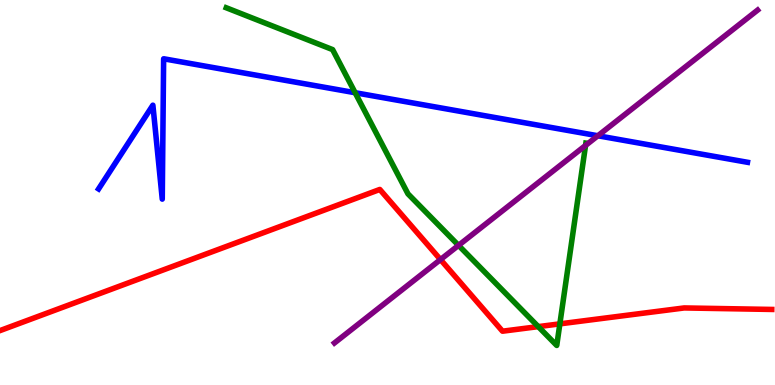[{'lines': ['blue', 'red'], 'intersections': []}, {'lines': ['green', 'red'], 'intersections': [{'x': 6.95, 'y': 1.52}, {'x': 7.22, 'y': 1.59}]}, {'lines': ['purple', 'red'], 'intersections': [{'x': 5.68, 'y': 3.26}]}, {'lines': ['blue', 'green'], 'intersections': [{'x': 4.58, 'y': 7.59}]}, {'lines': ['blue', 'purple'], 'intersections': [{'x': 7.71, 'y': 6.47}]}, {'lines': ['green', 'purple'], 'intersections': [{'x': 5.92, 'y': 3.63}, {'x': 7.56, 'y': 6.22}]}]